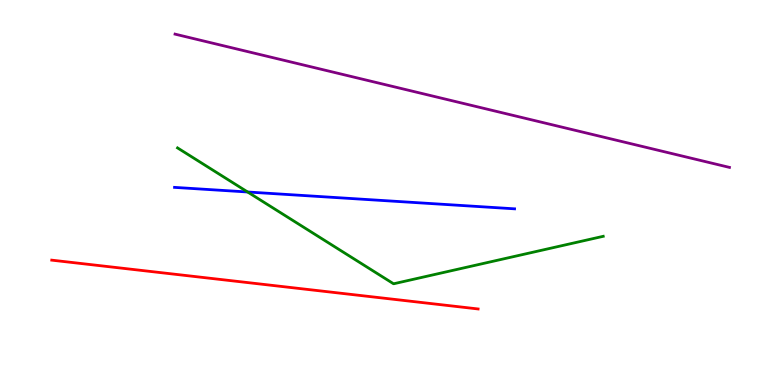[{'lines': ['blue', 'red'], 'intersections': []}, {'lines': ['green', 'red'], 'intersections': []}, {'lines': ['purple', 'red'], 'intersections': []}, {'lines': ['blue', 'green'], 'intersections': [{'x': 3.2, 'y': 5.01}]}, {'lines': ['blue', 'purple'], 'intersections': []}, {'lines': ['green', 'purple'], 'intersections': []}]